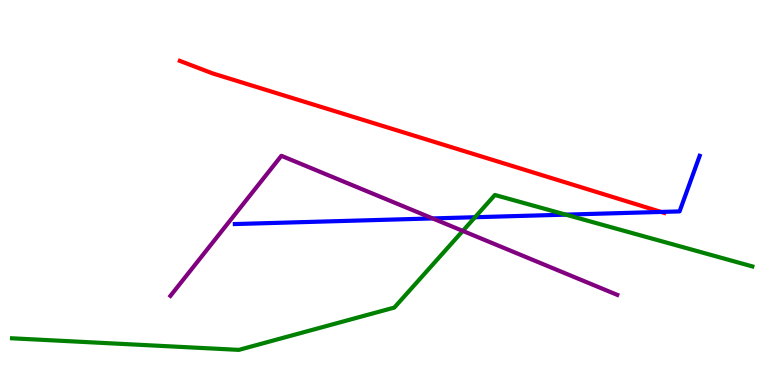[{'lines': ['blue', 'red'], 'intersections': [{'x': 8.53, 'y': 4.5}]}, {'lines': ['green', 'red'], 'intersections': []}, {'lines': ['purple', 'red'], 'intersections': []}, {'lines': ['blue', 'green'], 'intersections': [{'x': 6.13, 'y': 4.36}, {'x': 7.3, 'y': 4.42}]}, {'lines': ['blue', 'purple'], 'intersections': [{'x': 5.58, 'y': 4.33}]}, {'lines': ['green', 'purple'], 'intersections': [{'x': 5.97, 'y': 4.0}]}]